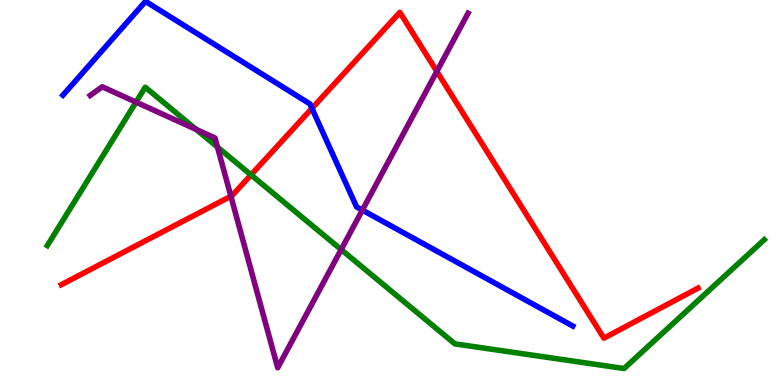[{'lines': ['blue', 'red'], 'intersections': [{'x': 4.03, 'y': 7.19}]}, {'lines': ['green', 'red'], 'intersections': [{'x': 3.24, 'y': 5.46}]}, {'lines': ['purple', 'red'], 'intersections': [{'x': 2.98, 'y': 4.9}, {'x': 5.64, 'y': 8.15}]}, {'lines': ['blue', 'green'], 'intersections': []}, {'lines': ['blue', 'purple'], 'intersections': [{'x': 4.68, 'y': 4.54}]}, {'lines': ['green', 'purple'], 'intersections': [{'x': 1.76, 'y': 7.35}, {'x': 2.53, 'y': 6.64}, {'x': 2.81, 'y': 6.18}, {'x': 4.4, 'y': 3.52}]}]